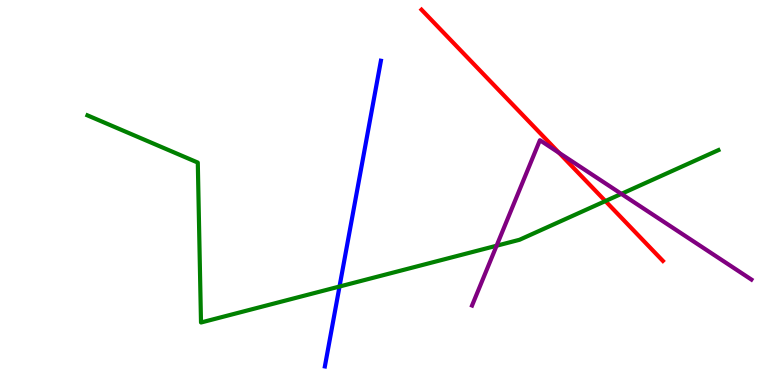[{'lines': ['blue', 'red'], 'intersections': []}, {'lines': ['green', 'red'], 'intersections': [{'x': 7.81, 'y': 4.78}]}, {'lines': ['purple', 'red'], 'intersections': [{'x': 7.21, 'y': 6.03}]}, {'lines': ['blue', 'green'], 'intersections': [{'x': 4.38, 'y': 2.56}]}, {'lines': ['blue', 'purple'], 'intersections': []}, {'lines': ['green', 'purple'], 'intersections': [{'x': 6.41, 'y': 3.62}, {'x': 8.02, 'y': 4.96}]}]